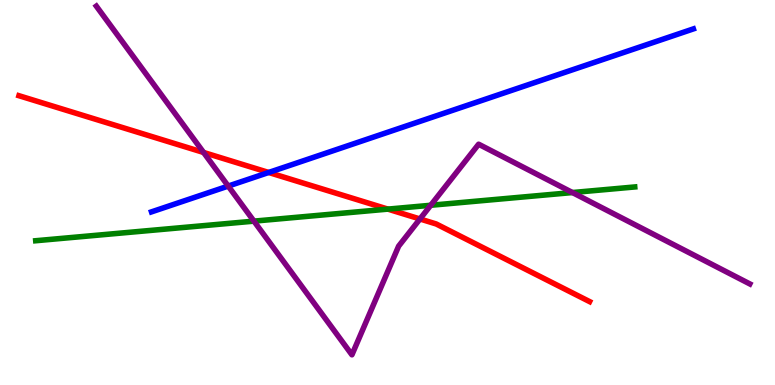[{'lines': ['blue', 'red'], 'intersections': [{'x': 3.47, 'y': 5.52}]}, {'lines': ['green', 'red'], 'intersections': [{'x': 5.01, 'y': 4.57}]}, {'lines': ['purple', 'red'], 'intersections': [{'x': 2.63, 'y': 6.04}, {'x': 5.42, 'y': 4.31}]}, {'lines': ['blue', 'green'], 'intersections': []}, {'lines': ['blue', 'purple'], 'intersections': [{'x': 2.94, 'y': 5.17}]}, {'lines': ['green', 'purple'], 'intersections': [{'x': 3.28, 'y': 4.26}, {'x': 5.56, 'y': 4.67}, {'x': 7.39, 'y': 5.0}]}]